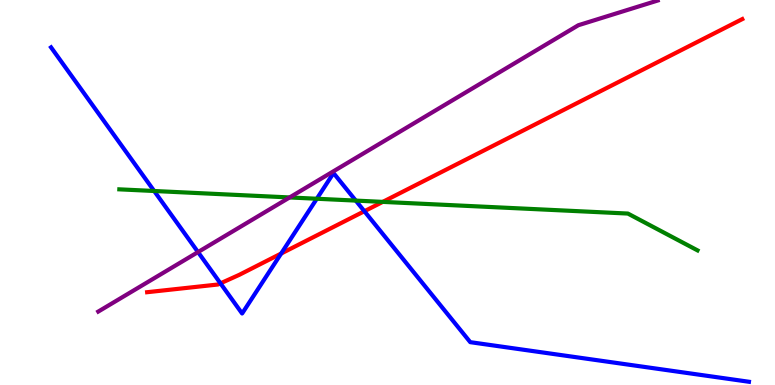[{'lines': ['blue', 'red'], 'intersections': [{'x': 2.84, 'y': 2.64}, {'x': 3.63, 'y': 3.41}, {'x': 4.7, 'y': 4.51}]}, {'lines': ['green', 'red'], 'intersections': [{'x': 4.94, 'y': 4.76}]}, {'lines': ['purple', 'red'], 'intersections': []}, {'lines': ['blue', 'green'], 'intersections': [{'x': 1.99, 'y': 5.04}, {'x': 4.09, 'y': 4.84}, {'x': 4.59, 'y': 4.79}]}, {'lines': ['blue', 'purple'], 'intersections': [{'x': 2.56, 'y': 3.45}]}, {'lines': ['green', 'purple'], 'intersections': [{'x': 3.74, 'y': 4.87}]}]